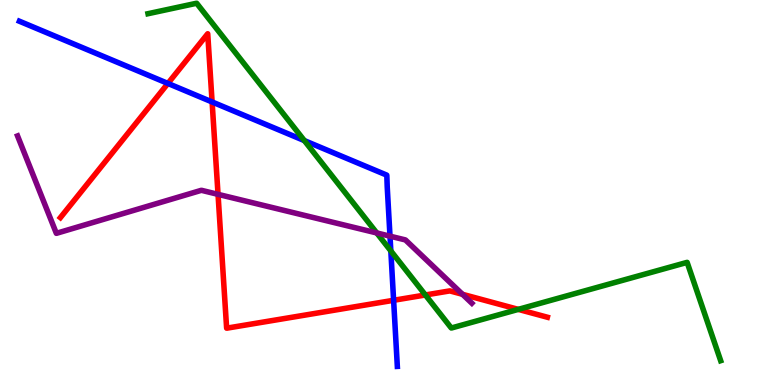[{'lines': ['blue', 'red'], 'intersections': [{'x': 2.17, 'y': 7.83}, {'x': 2.74, 'y': 7.35}, {'x': 5.08, 'y': 2.2}]}, {'lines': ['green', 'red'], 'intersections': [{'x': 5.49, 'y': 2.34}, {'x': 6.69, 'y': 1.96}]}, {'lines': ['purple', 'red'], 'intersections': [{'x': 2.81, 'y': 4.95}, {'x': 5.97, 'y': 2.36}]}, {'lines': ['blue', 'green'], 'intersections': [{'x': 3.93, 'y': 6.35}, {'x': 5.04, 'y': 3.48}]}, {'lines': ['blue', 'purple'], 'intersections': [{'x': 5.03, 'y': 3.87}]}, {'lines': ['green', 'purple'], 'intersections': [{'x': 4.86, 'y': 3.95}]}]